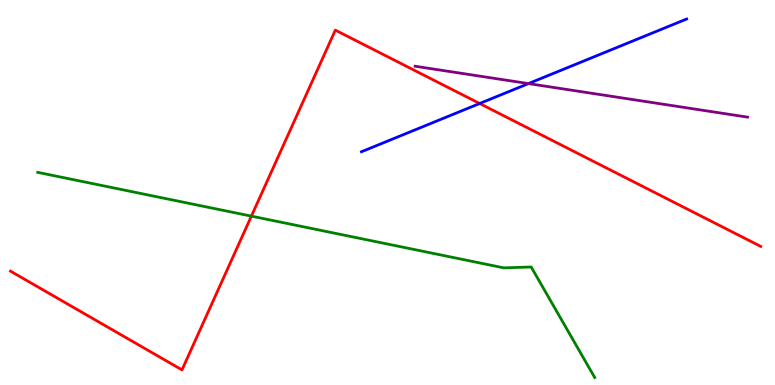[{'lines': ['blue', 'red'], 'intersections': [{'x': 6.19, 'y': 7.31}]}, {'lines': ['green', 'red'], 'intersections': [{'x': 3.24, 'y': 4.39}]}, {'lines': ['purple', 'red'], 'intersections': []}, {'lines': ['blue', 'green'], 'intersections': []}, {'lines': ['blue', 'purple'], 'intersections': [{'x': 6.82, 'y': 7.83}]}, {'lines': ['green', 'purple'], 'intersections': []}]